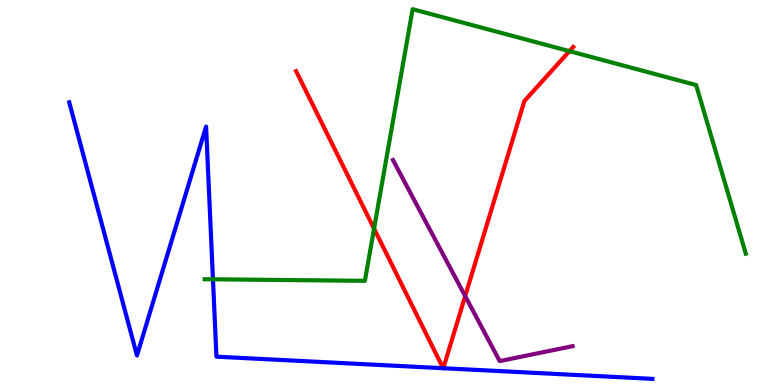[{'lines': ['blue', 'red'], 'intersections': [{'x': 5.72, 'y': 0.436}, {'x': 5.72, 'y': 0.436}]}, {'lines': ['green', 'red'], 'intersections': [{'x': 4.83, 'y': 4.06}, {'x': 7.35, 'y': 8.67}]}, {'lines': ['purple', 'red'], 'intersections': [{'x': 6.0, 'y': 2.31}]}, {'lines': ['blue', 'green'], 'intersections': [{'x': 2.75, 'y': 2.75}]}, {'lines': ['blue', 'purple'], 'intersections': []}, {'lines': ['green', 'purple'], 'intersections': []}]